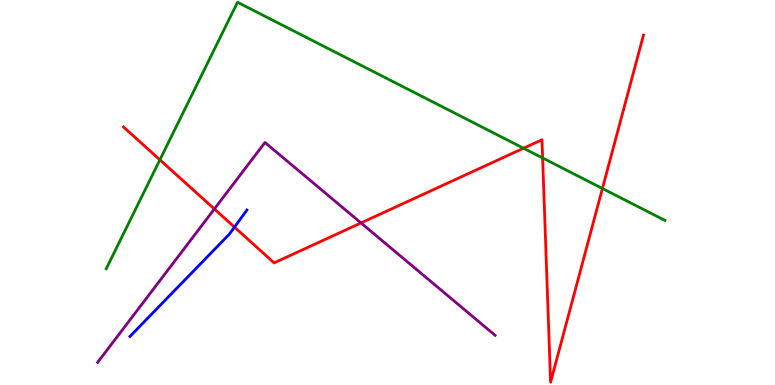[{'lines': ['blue', 'red'], 'intersections': [{'x': 3.03, 'y': 4.1}]}, {'lines': ['green', 'red'], 'intersections': [{'x': 2.06, 'y': 5.85}, {'x': 6.76, 'y': 6.15}, {'x': 7.0, 'y': 5.9}, {'x': 7.77, 'y': 5.1}]}, {'lines': ['purple', 'red'], 'intersections': [{'x': 2.77, 'y': 4.57}, {'x': 4.66, 'y': 4.21}]}, {'lines': ['blue', 'green'], 'intersections': []}, {'lines': ['blue', 'purple'], 'intersections': []}, {'lines': ['green', 'purple'], 'intersections': []}]